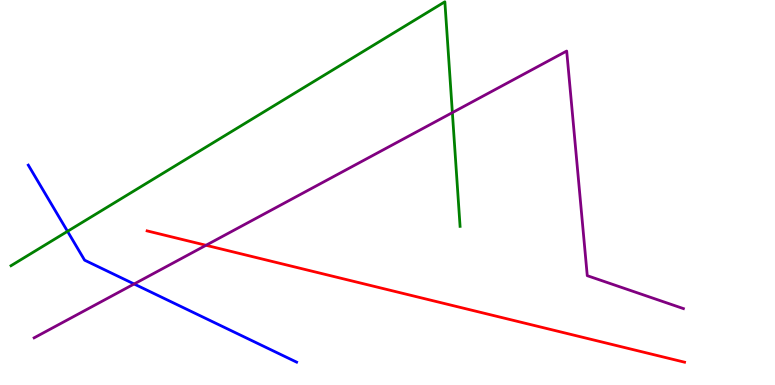[{'lines': ['blue', 'red'], 'intersections': []}, {'lines': ['green', 'red'], 'intersections': []}, {'lines': ['purple', 'red'], 'intersections': [{'x': 2.66, 'y': 3.63}]}, {'lines': ['blue', 'green'], 'intersections': [{'x': 0.871, 'y': 3.99}]}, {'lines': ['blue', 'purple'], 'intersections': [{'x': 1.73, 'y': 2.62}]}, {'lines': ['green', 'purple'], 'intersections': [{'x': 5.84, 'y': 7.08}]}]